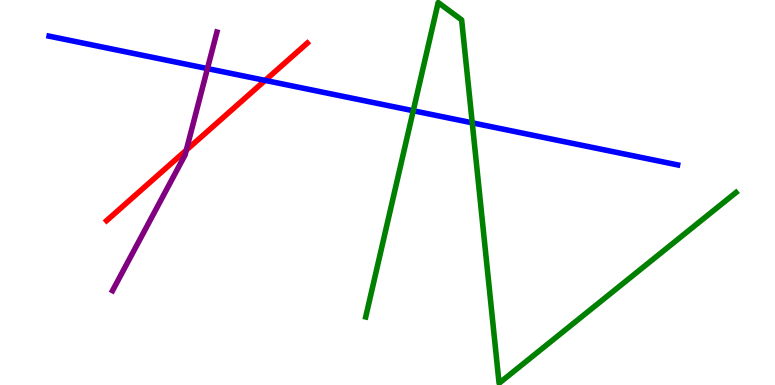[{'lines': ['blue', 'red'], 'intersections': [{'x': 3.42, 'y': 7.91}]}, {'lines': ['green', 'red'], 'intersections': []}, {'lines': ['purple', 'red'], 'intersections': [{'x': 2.4, 'y': 6.1}]}, {'lines': ['blue', 'green'], 'intersections': [{'x': 5.33, 'y': 7.12}, {'x': 6.09, 'y': 6.81}]}, {'lines': ['blue', 'purple'], 'intersections': [{'x': 2.68, 'y': 8.22}]}, {'lines': ['green', 'purple'], 'intersections': []}]